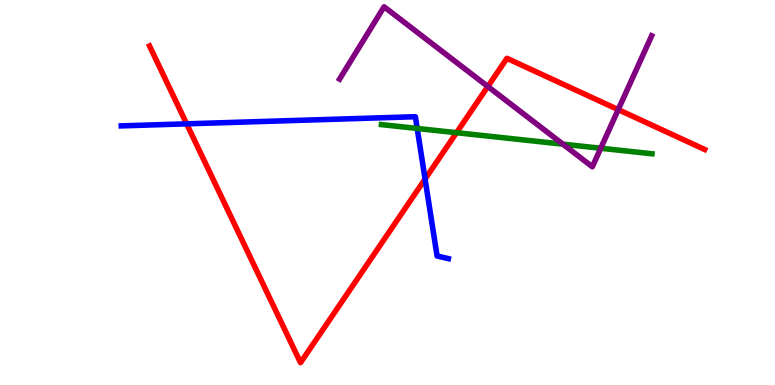[{'lines': ['blue', 'red'], 'intersections': [{'x': 2.41, 'y': 6.78}, {'x': 5.48, 'y': 5.35}]}, {'lines': ['green', 'red'], 'intersections': [{'x': 5.89, 'y': 6.55}]}, {'lines': ['purple', 'red'], 'intersections': [{'x': 6.29, 'y': 7.75}, {'x': 7.98, 'y': 7.15}]}, {'lines': ['blue', 'green'], 'intersections': [{'x': 5.38, 'y': 6.66}]}, {'lines': ['blue', 'purple'], 'intersections': []}, {'lines': ['green', 'purple'], 'intersections': [{'x': 7.26, 'y': 6.26}, {'x': 7.75, 'y': 6.15}]}]